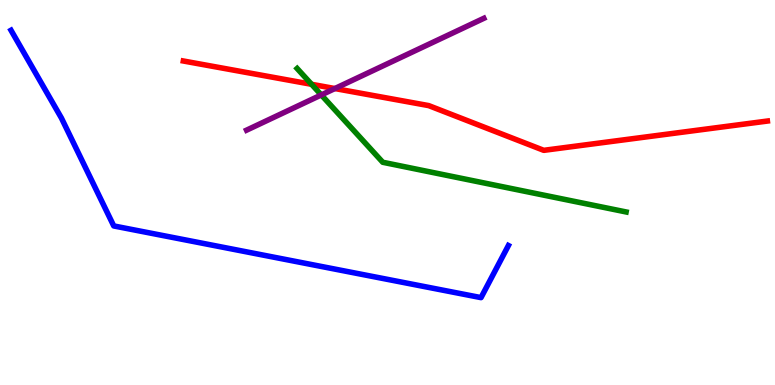[{'lines': ['blue', 'red'], 'intersections': []}, {'lines': ['green', 'red'], 'intersections': [{'x': 4.02, 'y': 7.81}]}, {'lines': ['purple', 'red'], 'intersections': [{'x': 4.32, 'y': 7.7}]}, {'lines': ['blue', 'green'], 'intersections': []}, {'lines': ['blue', 'purple'], 'intersections': []}, {'lines': ['green', 'purple'], 'intersections': [{'x': 4.15, 'y': 7.53}]}]